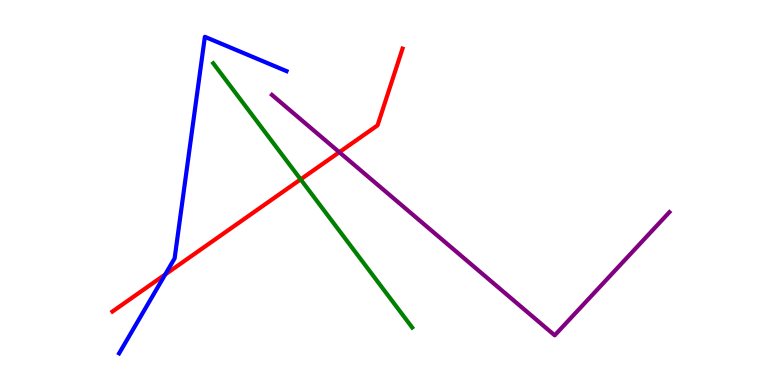[{'lines': ['blue', 'red'], 'intersections': [{'x': 2.13, 'y': 2.87}]}, {'lines': ['green', 'red'], 'intersections': [{'x': 3.88, 'y': 5.34}]}, {'lines': ['purple', 'red'], 'intersections': [{'x': 4.38, 'y': 6.05}]}, {'lines': ['blue', 'green'], 'intersections': []}, {'lines': ['blue', 'purple'], 'intersections': []}, {'lines': ['green', 'purple'], 'intersections': []}]